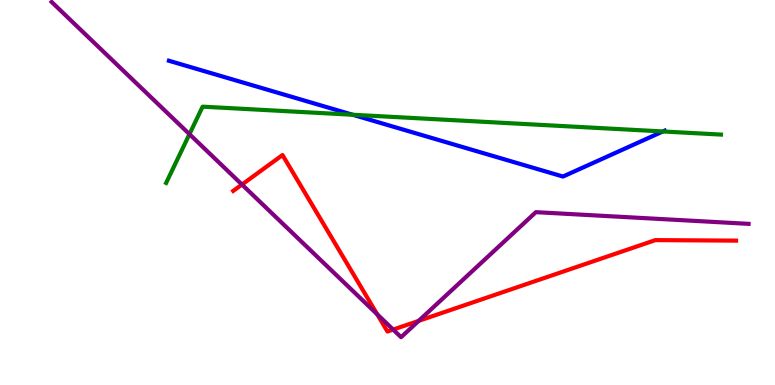[{'lines': ['blue', 'red'], 'intersections': []}, {'lines': ['green', 'red'], 'intersections': []}, {'lines': ['purple', 'red'], 'intersections': [{'x': 3.12, 'y': 5.21}, {'x': 4.87, 'y': 1.84}, {'x': 5.07, 'y': 1.44}, {'x': 5.4, 'y': 1.67}]}, {'lines': ['blue', 'green'], 'intersections': [{'x': 4.55, 'y': 7.02}, {'x': 8.55, 'y': 6.59}]}, {'lines': ['blue', 'purple'], 'intersections': []}, {'lines': ['green', 'purple'], 'intersections': [{'x': 2.44, 'y': 6.52}]}]